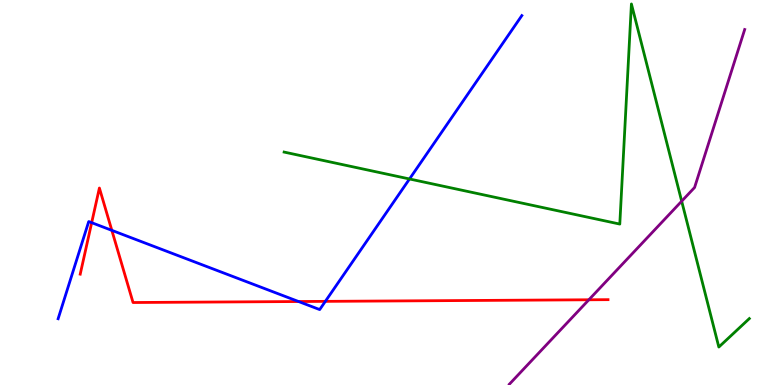[{'lines': ['blue', 'red'], 'intersections': [{'x': 1.18, 'y': 4.22}, {'x': 1.44, 'y': 4.02}, {'x': 3.85, 'y': 2.17}, {'x': 4.2, 'y': 2.17}]}, {'lines': ['green', 'red'], 'intersections': []}, {'lines': ['purple', 'red'], 'intersections': [{'x': 7.6, 'y': 2.21}]}, {'lines': ['blue', 'green'], 'intersections': [{'x': 5.28, 'y': 5.35}]}, {'lines': ['blue', 'purple'], 'intersections': []}, {'lines': ['green', 'purple'], 'intersections': [{'x': 8.8, 'y': 4.77}]}]